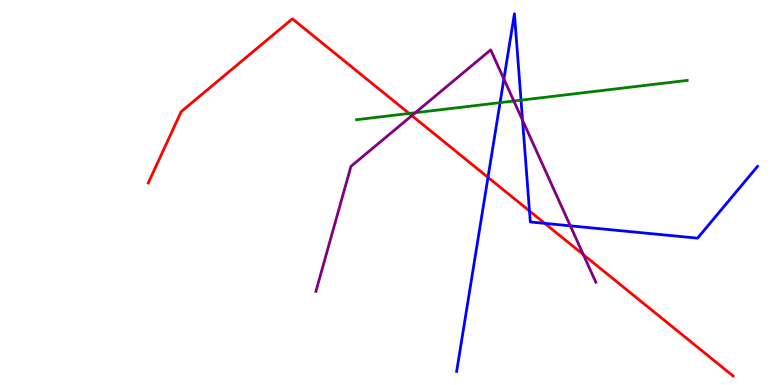[{'lines': ['blue', 'red'], 'intersections': [{'x': 6.3, 'y': 5.39}, {'x': 6.83, 'y': 4.52}, {'x': 7.03, 'y': 4.2}]}, {'lines': ['green', 'red'], 'intersections': [{'x': 5.28, 'y': 7.05}]}, {'lines': ['purple', 'red'], 'intersections': [{'x': 5.31, 'y': 7.0}, {'x': 7.53, 'y': 3.39}]}, {'lines': ['blue', 'green'], 'intersections': [{'x': 6.45, 'y': 7.33}, {'x': 6.72, 'y': 7.4}]}, {'lines': ['blue', 'purple'], 'intersections': [{'x': 6.5, 'y': 7.95}, {'x': 6.74, 'y': 6.88}, {'x': 7.36, 'y': 4.13}]}, {'lines': ['green', 'purple'], 'intersections': [{'x': 5.36, 'y': 7.07}, {'x': 6.63, 'y': 7.38}]}]